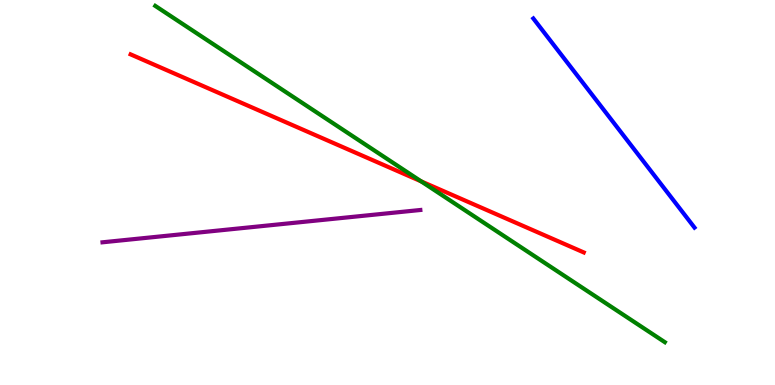[{'lines': ['blue', 'red'], 'intersections': []}, {'lines': ['green', 'red'], 'intersections': [{'x': 5.43, 'y': 5.29}]}, {'lines': ['purple', 'red'], 'intersections': []}, {'lines': ['blue', 'green'], 'intersections': []}, {'lines': ['blue', 'purple'], 'intersections': []}, {'lines': ['green', 'purple'], 'intersections': []}]